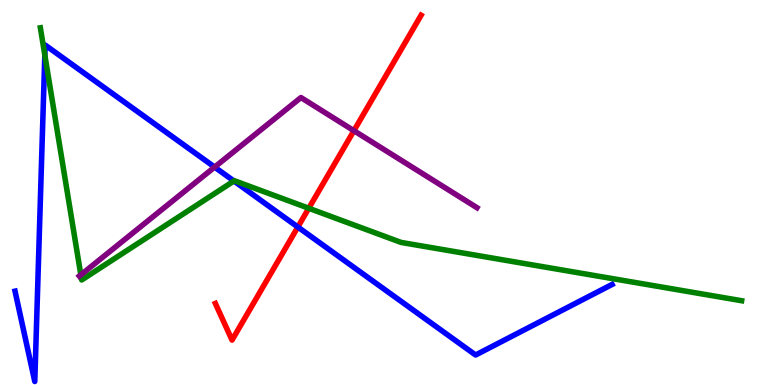[{'lines': ['blue', 'red'], 'intersections': [{'x': 3.84, 'y': 4.1}]}, {'lines': ['green', 'red'], 'intersections': [{'x': 3.98, 'y': 4.59}]}, {'lines': ['purple', 'red'], 'intersections': [{'x': 4.57, 'y': 6.61}]}, {'lines': ['blue', 'green'], 'intersections': [{'x': 0.578, 'y': 8.57}, {'x': 3.02, 'y': 5.3}]}, {'lines': ['blue', 'purple'], 'intersections': [{'x': 2.77, 'y': 5.66}]}, {'lines': ['green', 'purple'], 'intersections': [{'x': 1.04, 'y': 2.86}]}]